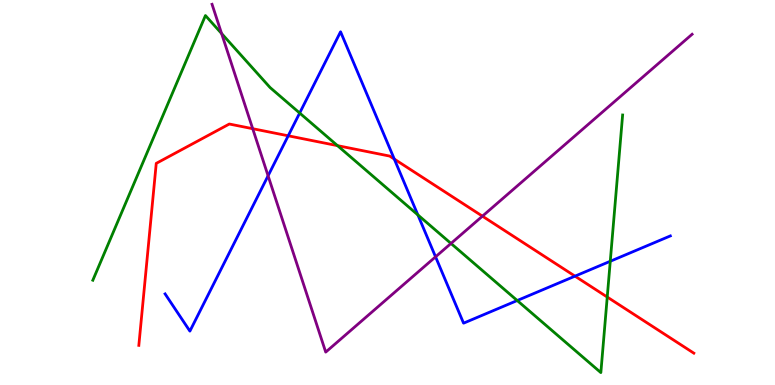[{'lines': ['blue', 'red'], 'intersections': [{'x': 3.72, 'y': 6.47}, {'x': 5.09, 'y': 5.87}, {'x': 7.42, 'y': 2.83}]}, {'lines': ['green', 'red'], 'intersections': [{'x': 4.35, 'y': 6.22}, {'x': 7.84, 'y': 2.28}]}, {'lines': ['purple', 'red'], 'intersections': [{'x': 3.26, 'y': 6.66}, {'x': 6.22, 'y': 4.39}]}, {'lines': ['blue', 'green'], 'intersections': [{'x': 3.87, 'y': 7.06}, {'x': 5.39, 'y': 4.42}, {'x': 6.67, 'y': 2.19}, {'x': 7.87, 'y': 3.21}]}, {'lines': ['blue', 'purple'], 'intersections': [{'x': 3.46, 'y': 5.43}, {'x': 5.62, 'y': 3.33}]}, {'lines': ['green', 'purple'], 'intersections': [{'x': 2.86, 'y': 9.13}, {'x': 5.82, 'y': 3.68}]}]